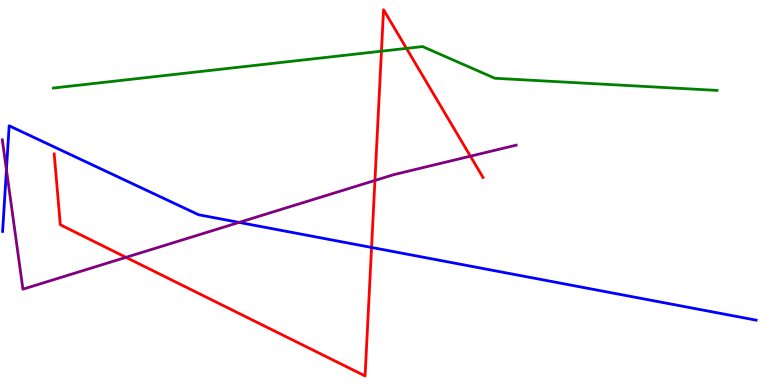[{'lines': ['blue', 'red'], 'intersections': [{'x': 4.79, 'y': 3.57}]}, {'lines': ['green', 'red'], 'intersections': [{'x': 4.92, 'y': 8.67}, {'x': 5.24, 'y': 8.74}]}, {'lines': ['purple', 'red'], 'intersections': [{'x': 1.63, 'y': 3.32}, {'x': 4.84, 'y': 5.31}, {'x': 6.07, 'y': 5.94}]}, {'lines': ['blue', 'green'], 'intersections': []}, {'lines': ['blue', 'purple'], 'intersections': [{'x': 0.0831, 'y': 5.59}, {'x': 3.09, 'y': 4.22}]}, {'lines': ['green', 'purple'], 'intersections': []}]